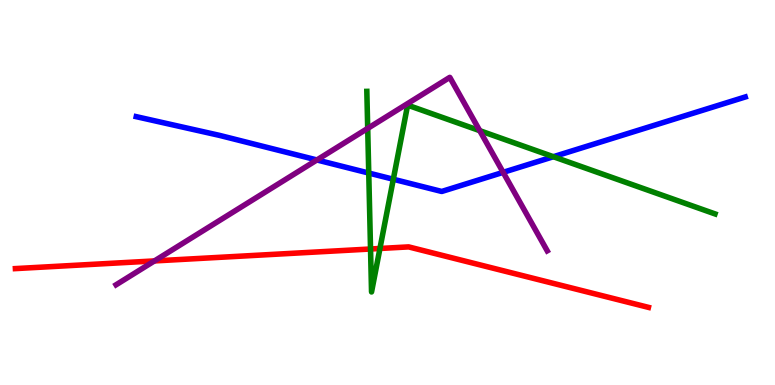[{'lines': ['blue', 'red'], 'intersections': []}, {'lines': ['green', 'red'], 'intersections': [{'x': 4.78, 'y': 3.53}, {'x': 4.9, 'y': 3.55}]}, {'lines': ['purple', 'red'], 'intersections': [{'x': 1.99, 'y': 3.22}]}, {'lines': ['blue', 'green'], 'intersections': [{'x': 4.76, 'y': 5.51}, {'x': 5.08, 'y': 5.34}, {'x': 7.14, 'y': 5.93}]}, {'lines': ['blue', 'purple'], 'intersections': [{'x': 4.09, 'y': 5.85}, {'x': 6.49, 'y': 5.52}]}, {'lines': ['green', 'purple'], 'intersections': [{'x': 4.74, 'y': 6.67}, {'x': 6.19, 'y': 6.61}]}]